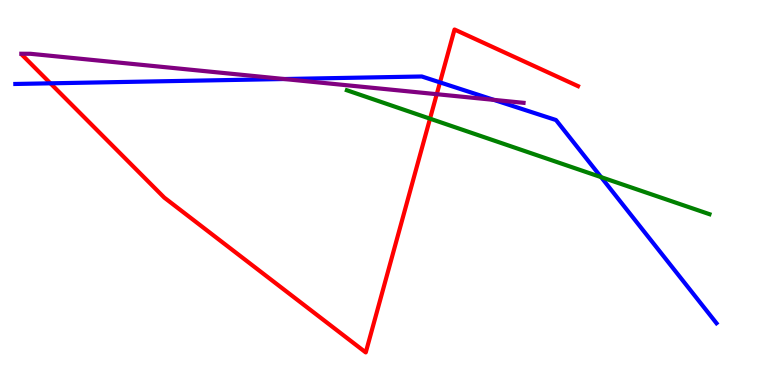[{'lines': ['blue', 'red'], 'intersections': [{'x': 0.65, 'y': 7.84}, {'x': 5.68, 'y': 7.86}]}, {'lines': ['green', 'red'], 'intersections': [{'x': 5.55, 'y': 6.92}]}, {'lines': ['purple', 'red'], 'intersections': [{'x': 5.64, 'y': 7.55}]}, {'lines': ['blue', 'green'], 'intersections': [{'x': 7.76, 'y': 5.4}]}, {'lines': ['blue', 'purple'], 'intersections': [{'x': 3.67, 'y': 7.95}, {'x': 6.37, 'y': 7.41}]}, {'lines': ['green', 'purple'], 'intersections': []}]